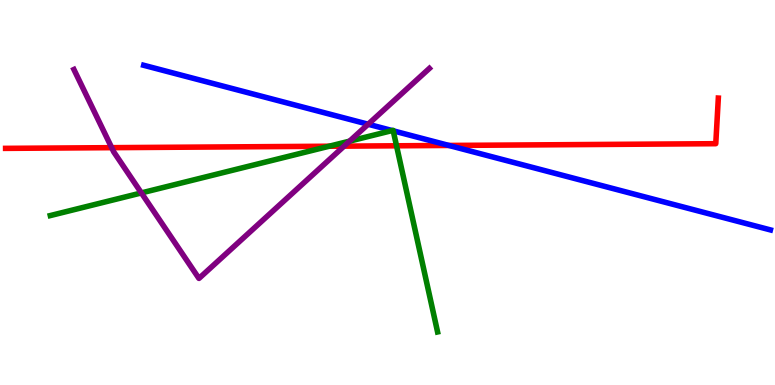[{'lines': ['blue', 'red'], 'intersections': [{'x': 5.79, 'y': 6.22}]}, {'lines': ['green', 'red'], 'intersections': [{'x': 4.25, 'y': 6.2}, {'x': 5.12, 'y': 6.21}]}, {'lines': ['purple', 'red'], 'intersections': [{'x': 1.44, 'y': 6.16}, {'x': 4.44, 'y': 6.2}]}, {'lines': ['blue', 'green'], 'intersections': [{'x': 5.06, 'y': 6.61}, {'x': 5.07, 'y': 6.6}]}, {'lines': ['blue', 'purple'], 'intersections': [{'x': 4.75, 'y': 6.77}]}, {'lines': ['green', 'purple'], 'intersections': [{'x': 1.82, 'y': 4.99}, {'x': 4.51, 'y': 6.33}]}]